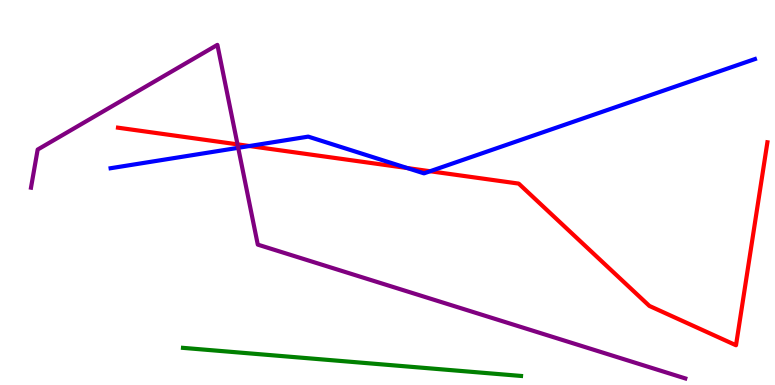[{'lines': ['blue', 'red'], 'intersections': [{'x': 3.22, 'y': 6.21}, {'x': 5.26, 'y': 5.63}, {'x': 5.55, 'y': 5.55}]}, {'lines': ['green', 'red'], 'intersections': []}, {'lines': ['purple', 'red'], 'intersections': [{'x': 3.06, 'y': 6.25}]}, {'lines': ['blue', 'green'], 'intersections': []}, {'lines': ['blue', 'purple'], 'intersections': [{'x': 3.07, 'y': 6.16}]}, {'lines': ['green', 'purple'], 'intersections': []}]